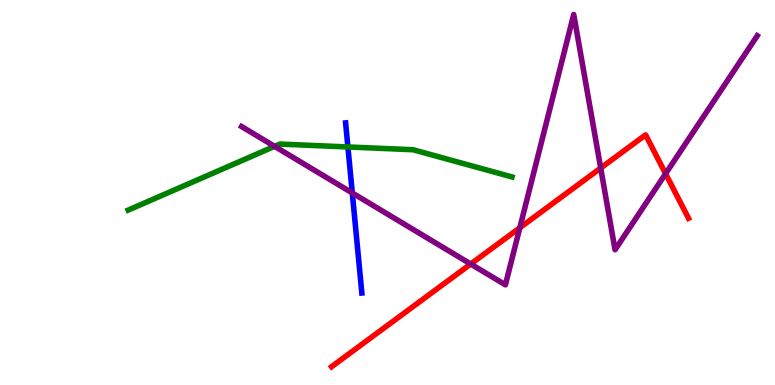[{'lines': ['blue', 'red'], 'intersections': []}, {'lines': ['green', 'red'], 'intersections': []}, {'lines': ['purple', 'red'], 'intersections': [{'x': 6.07, 'y': 3.14}, {'x': 6.71, 'y': 4.08}, {'x': 7.75, 'y': 5.64}, {'x': 8.59, 'y': 5.49}]}, {'lines': ['blue', 'green'], 'intersections': [{'x': 4.49, 'y': 6.18}]}, {'lines': ['blue', 'purple'], 'intersections': [{'x': 4.55, 'y': 4.99}]}, {'lines': ['green', 'purple'], 'intersections': [{'x': 3.54, 'y': 6.2}]}]